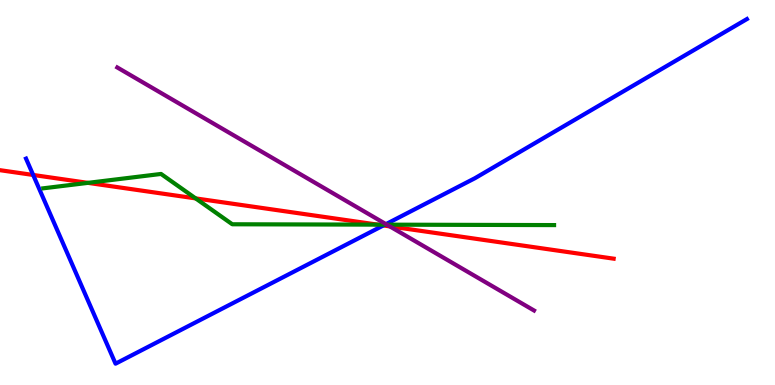[{'lines': ['blue', 'red'], 'intersections': [{'x': 0.428, 'y': 5.46}, {'x': 4.95, 'y': 4.14}]}, {'lines': ['green', 'red'], 'intersections': [{'x': 1.13, 'y': 5.25}, {'x': 2.52, 'y': 4.85}, {'x': 4.87, 'y': 4.17}]}, {'lines': ['purple', 'red'], 'intersections': [{'x': 5.03, 'y': 4.12}]}, {'lines': ['blue', 'green'], 'intersections': [{'x': 4.97, 'y': 4.16}]}, {'lines': ['blue', 'purple'], 'intersections': [{'x': 4.98, 'y': 4.18}]}, {'lines': ['green', 'purple'], 'intersections': [{'x': 4.99, 'y': 4.16}]}]